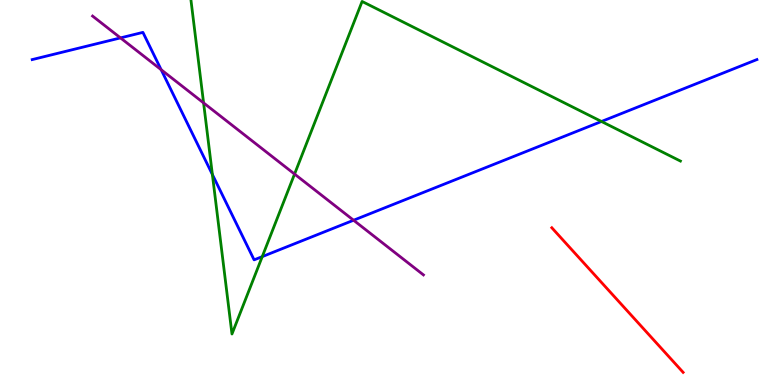[{'lines': ['blue', 'red'], 'intersections': []}, {'lines': ['green', 'red'], 'intersections': []}, {'lines': ['purple', 'red'], 'intersections': []}, {'lines': ['blue', 'green'], 'intersections': [{'x': 2.74, 'y': 5.47}, {'x': 3.38, 'y': 3.33}, {'x': 7.76, 'y': 6.84}]}, {'lines': ['blue', 'purple'], 'intersections': [{'x': 1.55, 'y': 9.02}, {'x': 2.08, 'y': 8.19}, {'x': 4.56, 'y': 4.28}]}, {'lines': ['green', 'purple'], 'intersections': [{'x': 2.63, 'y': 7.33}, {'x': 3.8, 'y': 5.48}]}]